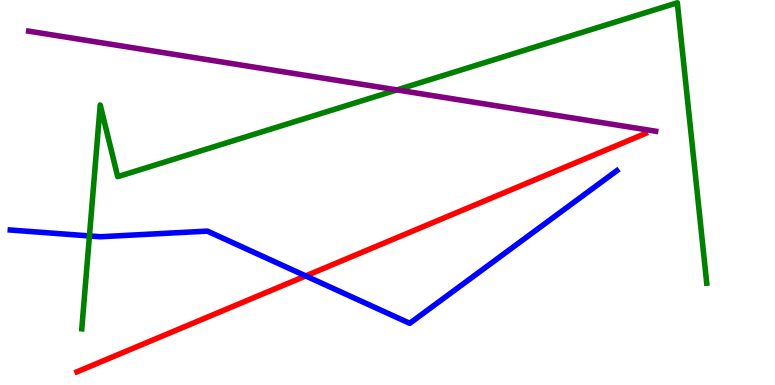[{'lines': ['blue', 'red'], 'intersections': [{'x': 3.94, 'y': 2.83}]}, {'lines': ['green', 'red'], 'intersections': []}, {'lines': ['purple', 'red'], 'intersections': []}, {'lines': ['blue', 'green'], 'intersections': [{'x': 1.15, 'y': 3.87}]}, {'lines': ['blue', 'purple'], 'intersections': []}, {'lines': ['green', 'purple'], 'intersections': [{'x': 5.12, 'y': 7.66}]}]